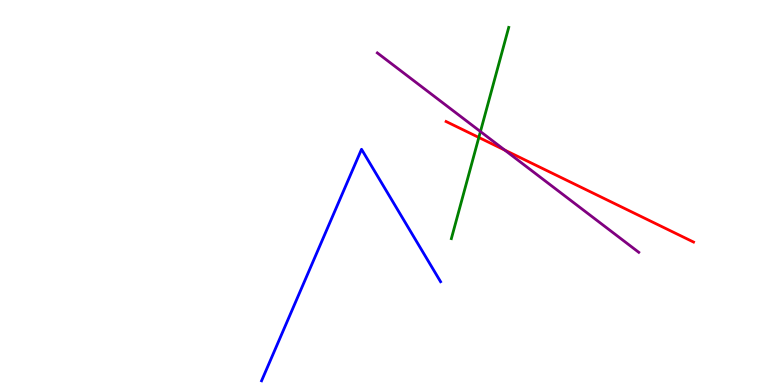[{'lines': ['blue', 'red'], 'intersections': []}, {'lines': ['green', 'red'], 'intersections': [{'x': 6.18, 'y': 6.43}]}, {'lines': ['purple', 'red'], 'intersections': [{'x': 6.51, 'y': 6.1}]}, {'lines': ['blue', 'green'], 'intersections': []}, {'lines': ['blue', 'purple'], 'intersections': []}, {'lines': ['green', 'purple'], 'intersections': [{'x': 6.2, 'y': 6.58}]}]